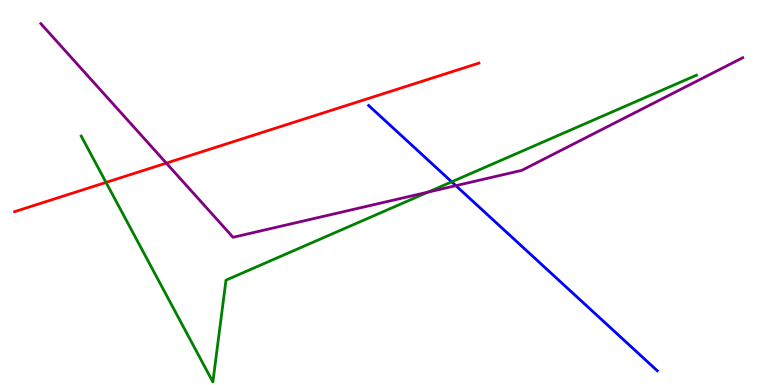[{'lines': ['blue', 'red'], 'intersections': []}, {'lines': ['green', 'red'], 'intersections': [{'x': 1.37, 'y': 5.26}]}, {'lines': ['purple', 'red'], 'intersections': [{'x': 2.15, 'y': 5.76}]}, {'lines': ['blue', 'green'], 'intersections': [{'x': 5.83, 'y': 5.28}]}, {'lines': ['blue', 'purple'], 'intersections': [{'x': 5.88, 'y': 5.18}]}, {'lines': ['green', 'purple'], 'intersections': [{'x': 5.52, 'y': 5.01}]}]